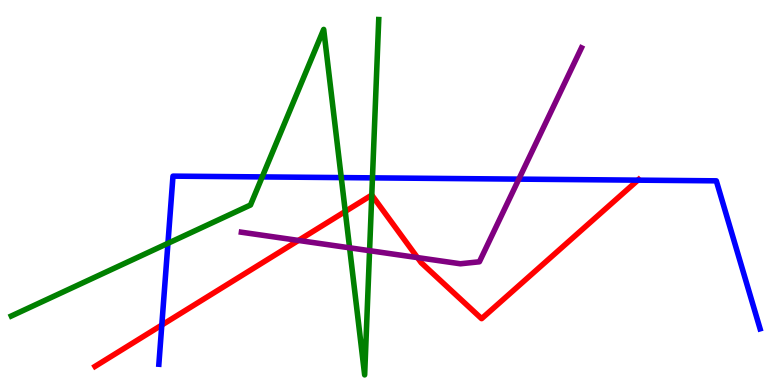[{'lines': ['blue', 'red'], 'intersections': [{'x': 2.09, 'y': 1.56}, {'x': 8.23, 'y': 5.32}]}, {'lines': ['green', 'red'], 'intersections': [{'x': 4.46, 'y': 4.51}, {'x': 4.8, 'y': 4.93}]}, {'lines': ['purple', 'red'], 'intersections': [{'x': 3.85, 'y': 3.75}, {'x': 5.39, 'y': 3.31}]}, {'lines': ['blue', 'green'], 'intersections': [{'x': 2.17, 'y': 3.68}, {'x': 3.38, 'y': 5.4}, {'x': 4.4, 'y': 5.39}, {'x': 4.81, 'y': 5.38}]}, {'lines': ['blue', 'purple'], 'intersections': [{'x': 6.69, 'y': 5.35}]}, {'lines': ['green', 'purple'], 'intersections': [{'x': 4.51, 'y': 3.56}, {'x': 4.77, 'y': 3.49}]}]